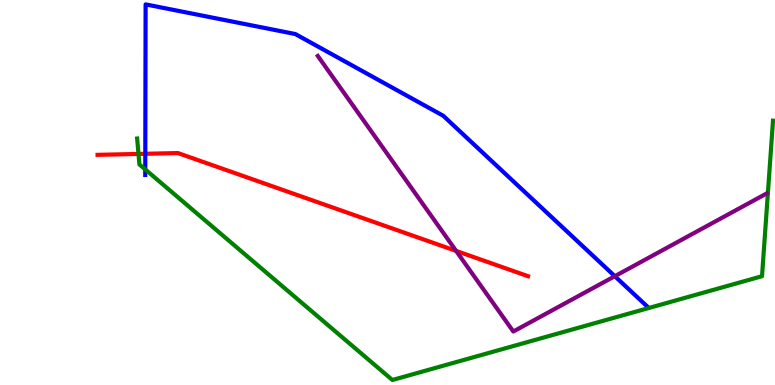[{'lines': ['blue', 'red'], 'intersections': [{'x': 1.87, 'y': 6.01}]}, {'lines': ['green', 'red'], 'intersections': [{'x': 1.79, 'y': 6.0}]}, {'lines': ['purple', 'red'], 'intersections': [{'x': 5.89, 'y': 3.48}]}, {'lines': ['blue', 'green'], 'intersections': [{'x': 1.87, 'y': 5.6}]}, {'lines': ['blue', 'purple'], 'intersections': [{'x': 7.93, 'y': 2.83}]}, {'lines': ['green', 'purple'], 'intersections': []}]